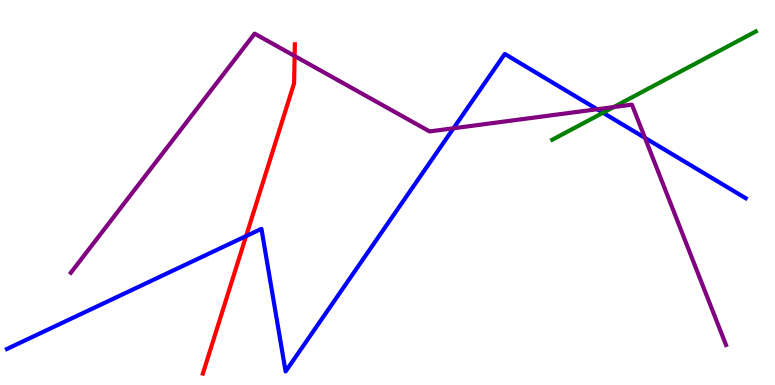[{'lines': ['blue', 'red'], 'intersections': [{'x': 3.18, 'y': 3.87}]}, {'lines': ['green', 'red'], 'intersections': []}, {'lines': ['purple', 'red'], 'intersections': [{'x': 3.8, 'y': 8.55}]}, {'lines': ['blue', 'green'], 'intersections': [{'x': 7.78, 'y': 7.07}]}, {'lines': ['blue', 'purple'], 'intersections': [{'x': 5.85, 'y': 6.67}, {'x': 7.7, 'y': 7.16}, {'x': 8.32, 'y': 6.42}]}, {'lines': ['green', 'purple'], 'intersections': [{'x': 7.92, 'y': 7.22}]}]